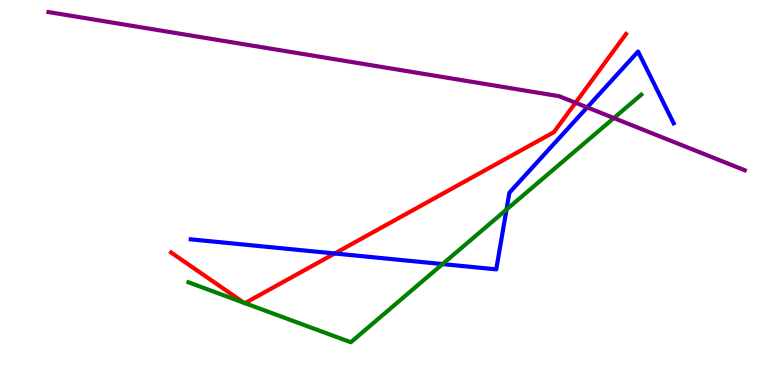[{'lines': ['blue', 'red'], 'intersections': [{'x': 4.32, 'y': 3.42}]}, {'lines': ['green', 'red'], 'intersections': [{'x': 3.15, 'y': 2.14}, {'x': 3.16, 'y': 2.13}]}, {'lines': ['purple', 'red'], 'intersections': [{'x': 7.43, 'y': 7.33}]}, {'lines': ['blue', 'green'], 'intersections': [{'x': 5.71, 'y': 3.14}, {'x': 6.54, 'y': 4.56}]}, {'lines': ['blue', 'purple'], 'intersections': [{'x': 7.58, 'y': 7.21}]}, {'lines': ['green', 'purple'], 'intersections': [{'x': 7.92, 'y': 6.93}]}]